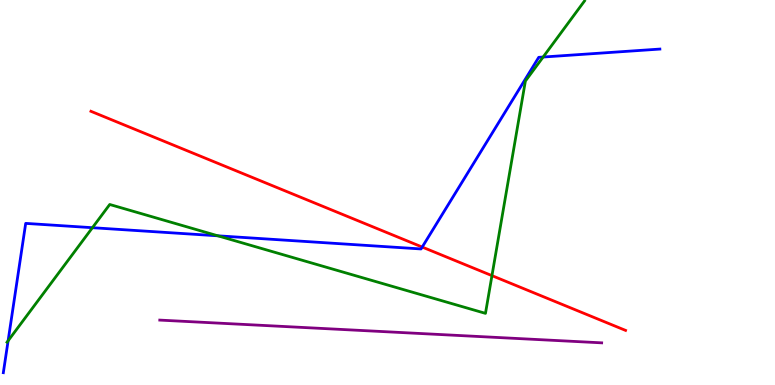[{'lines': ['blue', 'red'], 'intersections': [{'x': 5.45, 'y': 3.58}]}, {'lines': ['green', 'red'], 'intersections': [{'x': 6.35, 'y': 2.84}]}, {'lines': ['purple', 'red'], 'intersections': []}, {'lines': ['blue', 'green'], 'intersections': [{'x': 0.105, 'y': 1.15}, {'x': 1.19, 'y': 4.09}, {'x': 2.81, 'y': 3.88}, {'x': 7.01, 'y': 8.52}]}, {'lines': ['blue', 'purple'], 'intersections': []}, {'lines': ['green', 'purple'], 'intersections': []}]